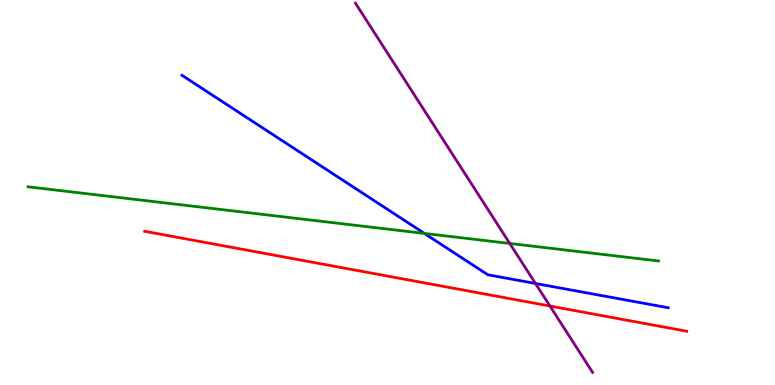[{'lines': ['blue', 'red'], 'intersections': []}, {'lines': ['green', 'red'], 'intersections': []}, {'lines': ['purple', 'red'], 'intersections': [{'x': 7.1, 'y': 2.05}]}, {'lines': ['blue', 'green'], 'intersections': [{'x': 5.48, 'y': 3.94}]}, {'lines': ['blue', 'purple'], 'intersections': [{'x': 6.91, 'y': 2.64}]}, {'lines': ['green', 'purple'], 'intersections': [{'x': 6.58, 'y': 3.68}]}]